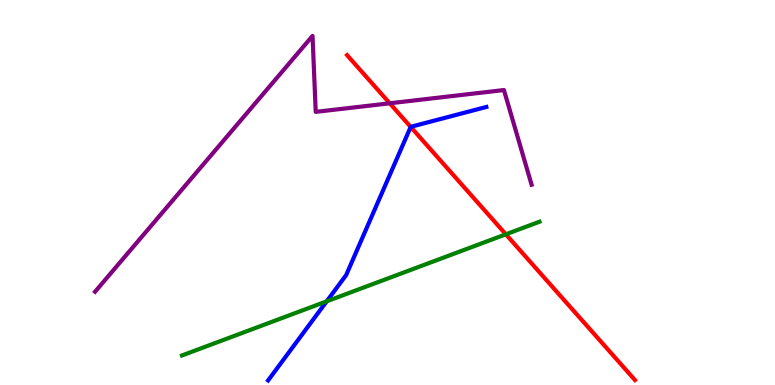[{'lines': ['blue', 'red'], 'intersections': [{'x': 5.3, 'y': 6.7}]}, {'lines': ['green', 'red'], 'intersections': [{'x': 6.53, 'y': 3.91}]}, {'lines': ['purple', 'red'], 'intersections': [{'x': 5.03, 'y': 7.32}]}, {'lines': ['blue', 'green'], 'intersections': [{'x': 4.22, 'y': 2.17}]}, {'lines': ['blue', 'purple'], 'intersections': []}, {'lines': ['green', 'purple'], 'intersections': []}]